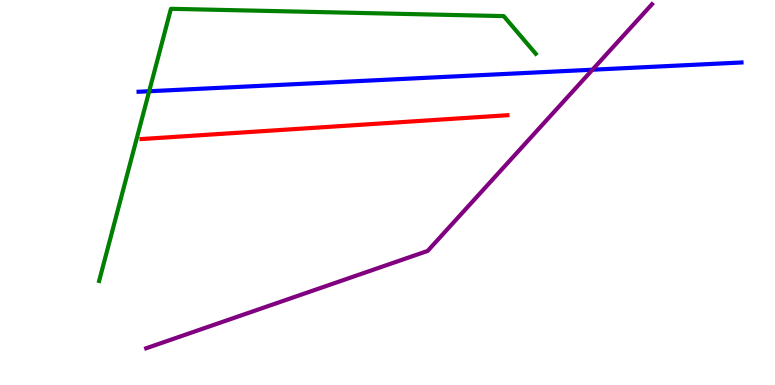[{'lines': ['blue', 'red'], 'intersections': []}, {'lines': ['green', 'red'], 'intersections': []}, {'lines': ['purple', 'red'], 'intersections': []}, {'lines': ['blue', 'green'], 'intersections': [{'x': 1.92, 'y': 7.63}]}, {'lines': ['blue', 'purple'], 'intersections': [{'x': 7.64, 'y': 8.19}]}, {'lines': ['green', 'purple'], 'intersections': []}]